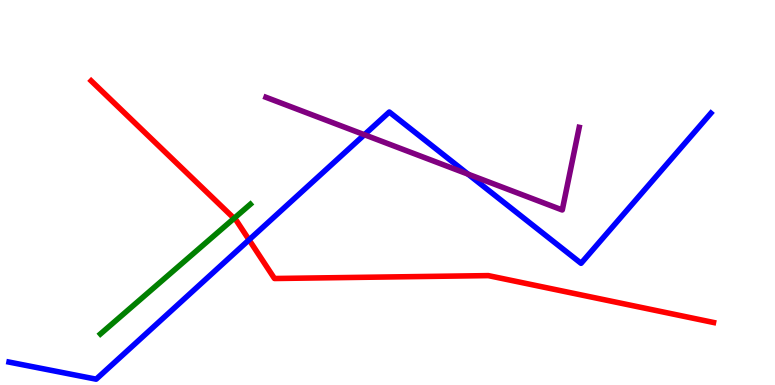[{'lines': ['blue', 'red'], 'intersections': [{'x': 3.21, 'y': 3.77}]}, {'lines': ['green', 'red'], 'intersections': [{'x': 3.02, 'y': 4.33}]}, {'lines': ['purple', 'red'], 'intersections': []}, {'lines': ['blue', 'green'], 'intersections': []}, {'lines': ['blue', 'purple'], 'intersections': [{'x': 4.7, 'y': 6.5}, {'x': 6.04, 'y': 5.48}]}, {'lines': ['green', 'purple'], 'intersections': []}]